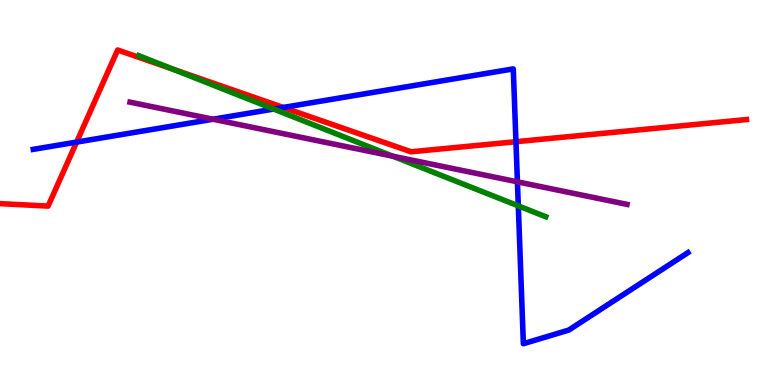[{'lines': ['blue', 'red'], 'intersections': [{'x': 0.989, 'y': 6.31}, {'x': 3.66, 'y': 7.21}, {'x': 6.66, 'y': 6.32}]}, {'lines': ['green', 'red'], 'intersections': [{'x': 2.23, 'y': 8.21}]}, {'lines': ['purple', 'red'], 'intersections': []}, {'lines': ['blue', 'green'], 'intersections': [{'x': 3.53, 'y': 7.17}, {'x': 6.69, 'y': 4.65}]}, {'lines': ['blue', 'purple'], 'intersections': [{'x': 2.75, 'y': 6.9}, {'x': 6.68, 'y': 5.28}]}, {'lines': ['green', 'purple'], 'intersections': [{'x': 5.07, 'y': 5.94}]}]